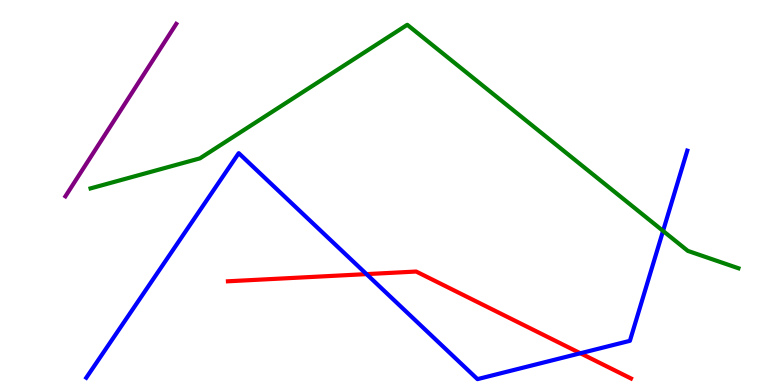[{'lines': ['blue', 'red'], 'intersections': [{'x': 4.73, 'y': 2.88}, {'x': 7.49, 'y': 0.824}]}, {'lines': ['green', 'red'], 'intersections': []}, {'lines': ['purple', 'red'], 'intersections': []}, {'lines': ['blue', 'green'], 'intersections': [{'x': 8.56, 'y': 4.0}]}, {'lines': ['blue', 'purple'], 'intersections': []}, {'lines': ['green', 'purple'], 'intersections': []}]